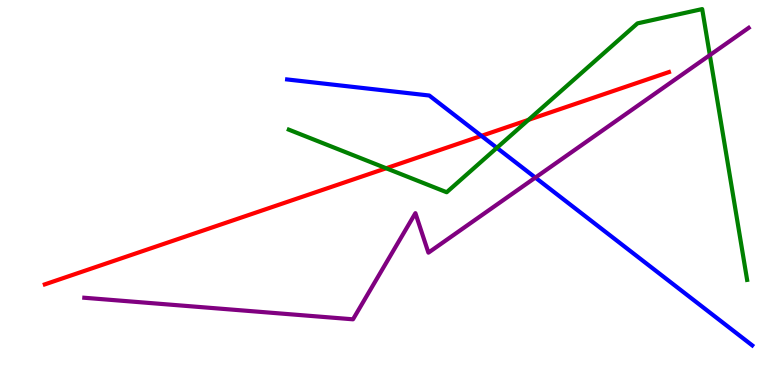[{'lines': ['blue', 'red'], 'intersections': [{'x': 6.21, 'y': 6.47}]}, {'lines': ['green', 'red'], 'intersections': [{'x': 4.98, 'y': 5.63}, {'x': 6.82, 'y': 6.89}]}, {'lines': ['purple', 'red'], 'intersections': []}, {'lines': ['blue', 'green'], 'intersections': [{'x': 6.41, 'y': 6.16}]}, {'lines': ['blue', 'purple'], 'intersections': [{'x': 6.91, 'y': 5.39}]}, {'lines': ['green', 'purple'], 'intersections': [{'x': 9.16, 'y': 8.57}]}]